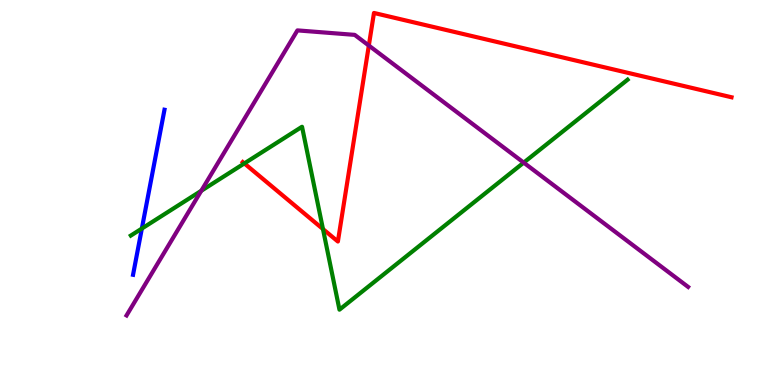[{'lines': ['blue', 'red'], 'intersections': []}, {'lines': ['green', 'red'], 'intersections': [{'x': 3.15, 'y': 5.76}, {'x': 4.17, 'y': 4.05}]}, {'lines': ['purple', 'red'], 'intersections': [{'x': 4.76, 'y': 8.82}]}, {'lines': ['blue', 'green'], 'intersections': [{'x': 1.83, 'y': 4.06}]}, {'lines': ['blue', 'purple'], 'intersections': []}, {'lines': ['green', 'purple'], 'intersections': [{'x': 2.6, 'y': 5.04}, {'x': 6.76, 'y': 5.78}]}]